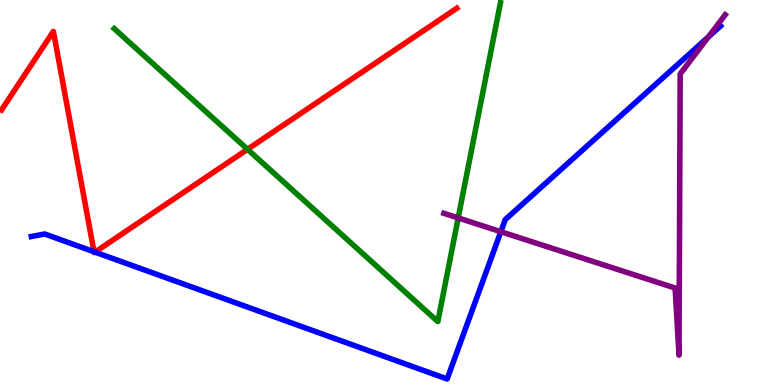[{'lines': ['blue', 'red'], 'intersections': [{'x': 1.21, 'y': 3.46}, {'x': 1.23, 'y': 3.45}]}, {'lines': ['green', 'red'], 'intersections': [{'x': 3.19, 'y': 6.12}]}, {'lines': ['purple', 'red'], 'intersections': []}, {'lines': ['blue', 'green'], 'intersections': []}, {'lines': ['blue', 'purple'], 'intersections': [{'x': 6.46, 'y': 3.98}, {'x': 9.14, 'y': 9.04}]}, {'lines': ['green', 'purple'], 'intersections': [{'x': 5.91, 'y': 4.34}]}]